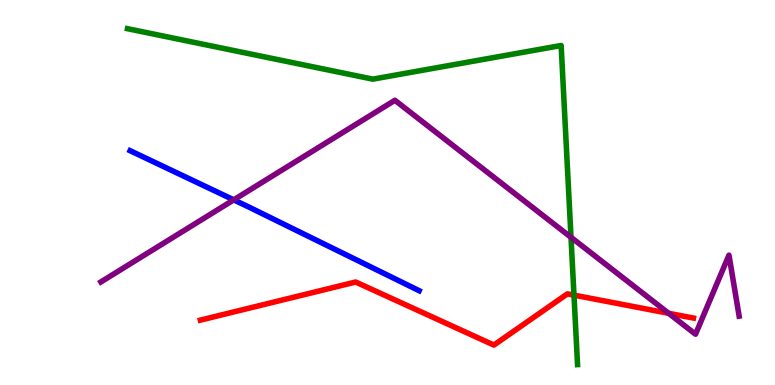[{'lines': ['blue', 'red'], 'intersections': []}, {'lines': ['green', 'red'], 'intersections': [{'x': 7.41, 'y': 2.33}]}, {'lines': ['purple', 'red'], 'intersections': [{'x': 8.63, 'y': 1.86}]}, {'lines': ['blue', 'green'], 'intersections': []}, {'lines': ['blue', 'purple'], 'intersections': [{'x': 3.02, 'y': 4.81}]}, {'lines': ['green', 'purple'], 'intersections': [{'x': 7.37, 'y': 3.84}]}]